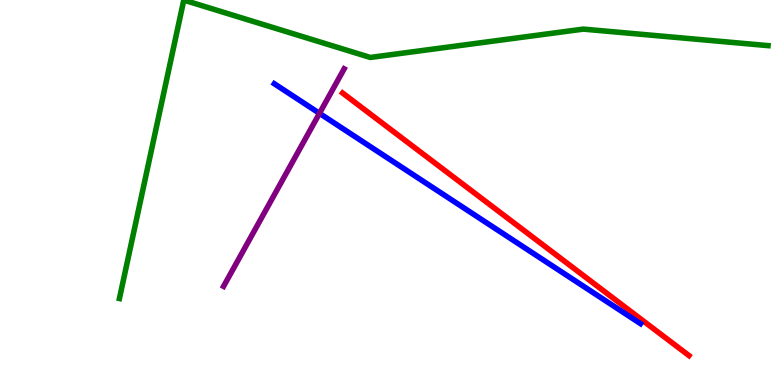[{'lines': ['blue', 'red'], 'intersections': []}, {'lines': ['green', 'red'], 'intersections': []}, {'lines': ['purple', 'red'], 'intersections': []}, {'lines': ['blue', 'green'], 'intersections': []}, {'lines': ['blue', 'purple'], 'intersections': [{'x': 4.12, 'y': 7.06}]}, {'lines': ['green', 'purple'], 'intersections': []}]